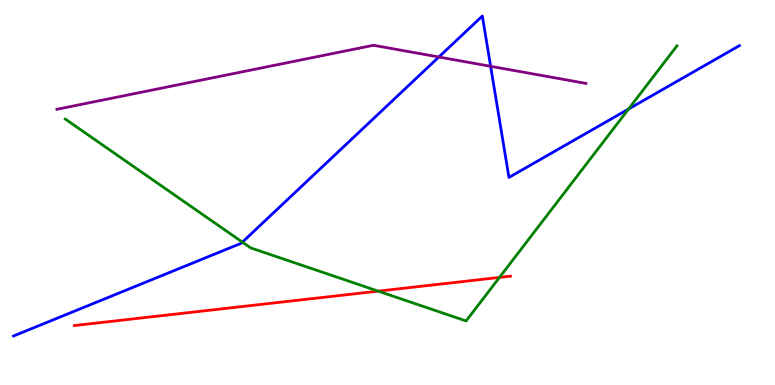[{'lines': ['blue', 'red'], 'intersections': []}, {'lines': ['green', 'red'], 'intersections': [{'x': 4.88, 'y': 2.44}, {'x': 6.44, 'y': 2.79}]}, {'lines': ['purple', 'red'], 'intersections': []}, {'lines': ['blue', 'green'], 'intersections': [{'x': 3.13, 'y': 3.71}, {'x': 8.11, 'y': 7.17}]}, {'lines': ['blue', 'purple'], 'intersections': [{'x': 5.66, 'y': 8.52}, {'x': 6.33, 'y': 8.28}]}, {'lines': ['green', 'purple'], 'intersections': []}]